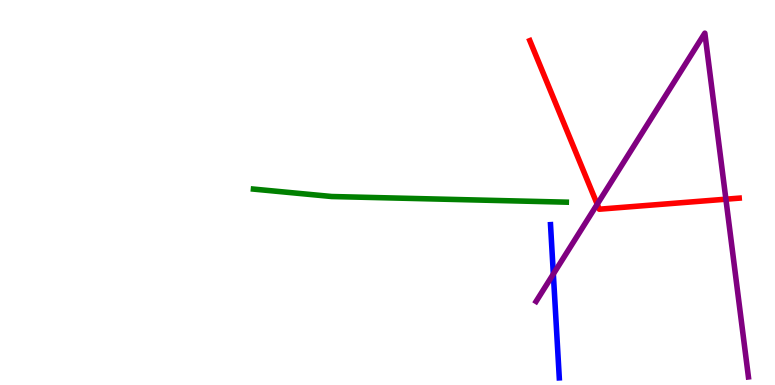[{'lines': ['blue', 'red'], 'intersections': []}, {'lines': ['green', 'red'], 'intersections': []}, {'lines': ['purple', 'red'], 'intersections': [{'x': 7.71, 'y': 4.69}, {'x': 9.37, 'y': 4.83}]}, {'lines': ['blue', 'green'], 'intersections': []}, {'lines': ['blue', 'purple'], 'intersections': [{'x': 7.14, 'y': 2.88}]}, {'lines': ['green', 'purple'], 'intersections': []}]